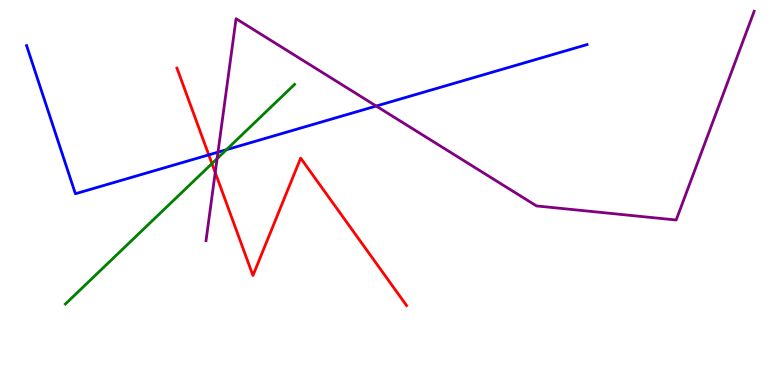[{'lines': ['blue', 'red'], 'intersections': [{'x': 2.69, 'y': 5.98}]}, {'lines': ['green', 'red'], 'intersections': [{'x': 2.73, 'y': 5.75}]}, {'lines': ['purple', 'red'], 'intersections': [{'x': 2.78, 'y': 5.52}]}, {'lines': ['blue', 'green'], 'intersections': [{'x': 2.92, 'y': 6.11}]}, {'lines': ['blue', 'purple'], 'intersections': [{'x': 2.81, 'y': 6.05}, {'x': 4.85, 'y': 7.25}]}, {'lines': ['green', 'purple'], 'intersections': [{'x': 2.8, 'y': 5.88}]}]